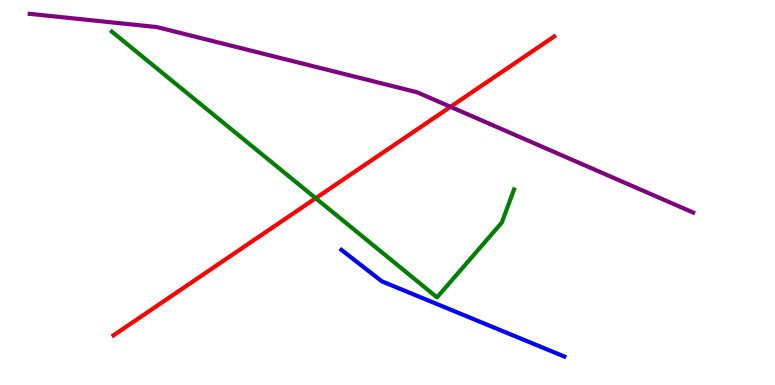[{'lines': ['blue', 'red'], 'intersections': []}, {'lines': ['green', 'red'], 'intersections': [{'x': 4.07, 'y': 4.85}]}, {'lines': ['purple', 'red'], 'intersections': [{'x': 5.81, 'y': 7.23}]}, {'lines': ['blue', 'green'], 'intersections': []}, {'lines': ['blue', 'purple'], 'intersections': []}, {'lines': ['green', 'purple'], 'intersections': []}]